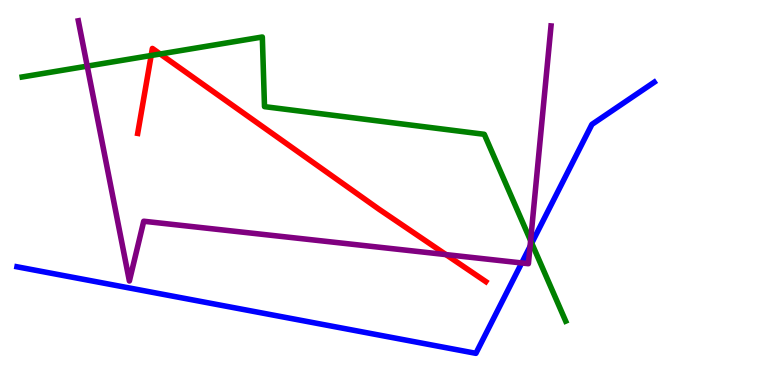[{'lines': ['blue', 'red'], 'intersections': []}, {'lines': ['green', 'red'], 'intersections': [{'x': 1.95, 'y': 8.56}, {'x': 2.07, 'y': 8.6}]}, {'lines': ['purple', 'red'], 'intersections': [{'x': 5.75, 'y': 3.39}]}, {'lines': ['blue', 'green'], 'intersections': [{'x': 6.86, 'y': 3.68}]}, {'lines': ['blue', 'purple'], 'intersections': [{'x': 6.73, 'y': 3.17}, {'x': 6.84, 'y': 3.6}]}, {'lines': ['green', 'purple'], 'intersections': [{'x': 1.13, 'y': 8.28}, {'x': 6.85, 'y': 3.75}]}]